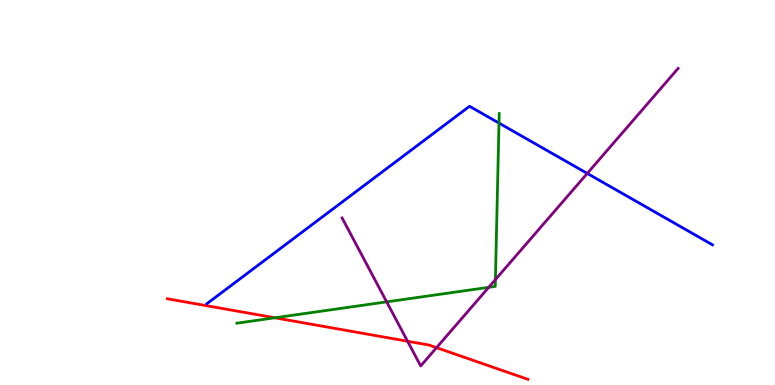[{'lines': ['blue', 'red'], 'intersections': []}, {'lines': ['green', 'red'], 'intersections': [{'x': 3.55, 'y': 1.75}]}, {'lines': ['purple', 'red'], 'intersections': [{'x': 5.26, 'y': 1.14}, {'x': 5.63, 'y': 0.97}]}, {'lines': ['blue', 'green'], 'intersections': [{'x': 6.44, 'y': 6.8}]}, {'lines': ['blue', 'purple'], 'intersections': [{'x': 7.58, 'y': 5.5}]}, {'lines': ['green', 'purple'], 'intersections': [{'x': 4.99, 'y': 2.16}, {'x': 6.31, 'y': 2.54}, {'x': 6.39, 'y': 2.74}]}]